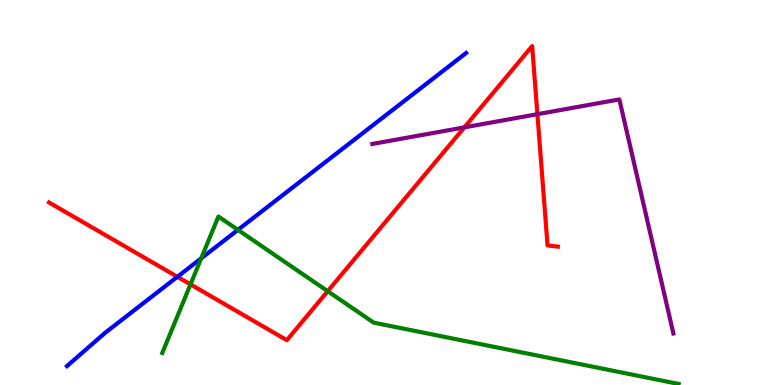[{'lines': ['blue', 'red'], 'intersections': [{'x': 2.29, 'y': 2.81}]}, {'lines': ['green', 'red'], 'intersections': [{'x': 2.46, 'y': 2.61}, {'x': 4.23, 'y': 2.44}]}, {'lines': ['purple', 'red'], 'intersections': [{'x': 5.99, 'y': 6.69}, {'x': 6.93, 'y': 7.03}]}, {'lines': ['blue', 'green'], 'intersections': [{'x': 2.6, 'y': 3.29}, {'x': 3.07, 'y': 4.03}]}, {'lines': ['blue', 'purple'], 'intersections': []}, {'lines': ['green', 'purple'], 'intersections': []}]